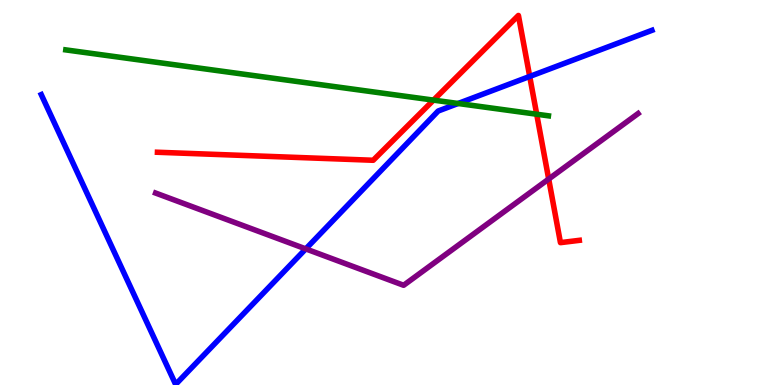[{'lines': ['blue', 'red'], 'intersections': [{'x': 6.84, 'y': 8.01}]}, {'lines': ['green', 'red'], 'intersections': [{'x': 5.59, 'y': 7.4}, {'x': 6.93, 'y': 7.03}]}, {'lines': ['purple', 'red'], 'intersections': [{'x': 7.08, 'y': 5.35}]}, {'lines': ['blue', 'green'], 'intersections': [{'x': 5.91, 'y': 7.31}]}, {'lines': ['blue', 'purple'], 'intersections': [{'x': 3.95, 'y': 3.54}]}, {'lines': ['green', 'purple'], 'intersections': []}]